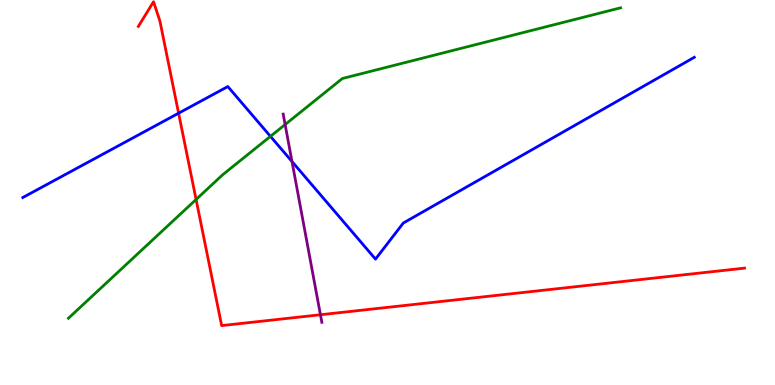[{'lines': ['blue', 'red'], 'intersections': [{'x': 2.3, 'y': 7.06}]}, {'lines': ['green', 'red'], 'intersections': [{'x': 2.53, 'y': 4.82}]}, {'lines': ['purple', 'red'], 'intersections': [{'x': 4.13, 'y': 1.82}]}, {'lines': ['blue', 'green'], 'intersections': [{'x': 3.49, 'y': 6.46}]}, {'lines': ['blue', 'purple'], 'intersections': [{'x': 3.77, 'y': 5.8}]}, {'lines': ['green', 'purple'], 'intersections': [{'x': 3.68, 'y': 6.77}]}]